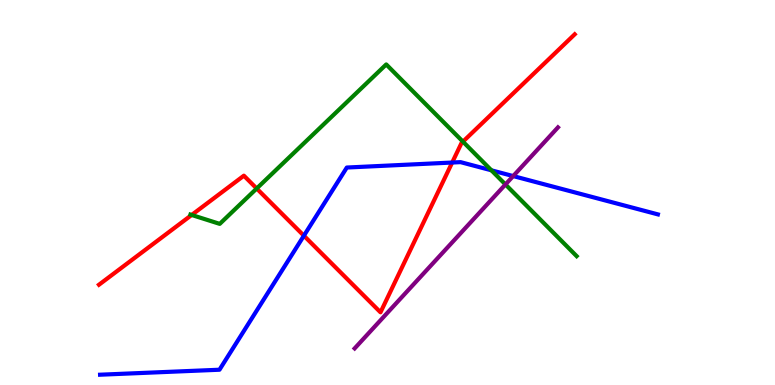[{'lines': ['blue', 'red'], 'intersections': [{'x': 3.92, 'y': 3.88}, {'x': 5.83, 'y': 5.78}]}, {'lines': ['green', 'red'], 'intersections': [{'x': 2.47, 'y': 4.42}, {'x': 3.31, 'y': 5.1}, {'x': 5.97, 'y': 6.32}]}, {'lines': ['purple', 'red'], 'intersections': []}, {'lines': ['blue', 'green'], 'intersections': [{'x': 6.34, 'y': 5.58}]}, {'lines': ['blue', 'purple'], 'intersections': [{'x': 6.62, 'y': 5.43}]}, {'lines': ['green', 'purple'], 'intersections': [{'x': 6.52, 'y': 5.21}]}]